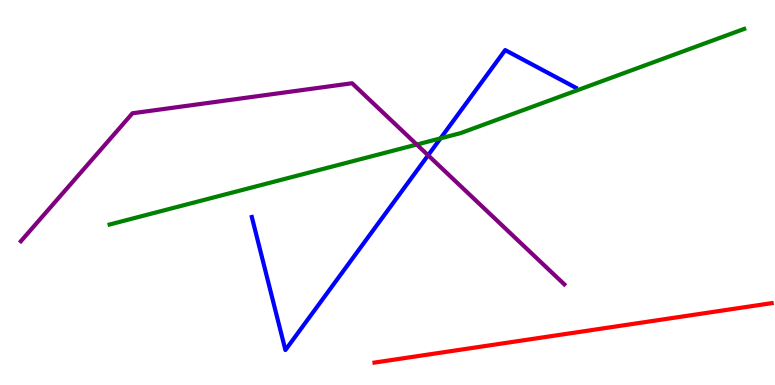[{'lines': ['blue', 'red'], 'intersections': []}, {'lines': ['green', 'red'], 'intersections': []}, {'lines': ['purple', 'red'], 'intersections': []}, {'lines': ['blue', 'green'], 'intersections': [{'x': 5.68, 'y': 6.41}]}, {'lines': ['blue', 'purple'], 'intersections': [{'x': 5.52, 'y': 5.97}]}, {'lines': ['green', 'purple'], 'intersections': [{'x': 5.38, 'y': 6.25}]}]